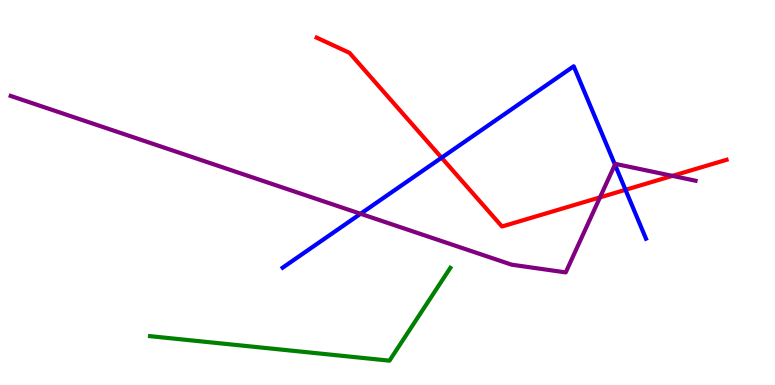[{'lines': ['blue', 'red'], 'intersections': [{'x': 5.7, 'y': 5.9}, {'x': 8.07, 'y': 5.07}]}, {'lines': ['green', 'red'], 'intersections': []}, {'lines': ['purple', 'red'], 'intersections': [{'x': 7.74, 'y': 4.87}, {'x': 8.68, 'y': 5.43}]}, {'lines': ['blue', 'green'], 'intersections': []}, {'lines': ['blue', 'purple'], 'intersections': [{'x': 4.65, 'y': 4.45}, {'x': 7.93, 'y': 5.72}]}, {'lines': ['green', 'purple'], 'intersections': []}]